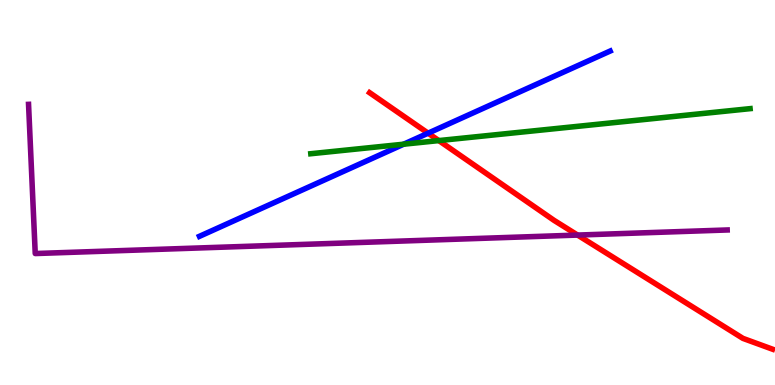[{'lines': ['blue', 'red'], 'intersections': [{'x': 5.52, 'y': 6.54}]}, {'lines': ['green', 'red'], 'intersections': [{'x': 5.66, 'y': 6.35}]}, {'lines': ['purple', 'red'], 'intersections': [{'x': 7.45, 'y': 3.89}]}, {'lines': ['blue', 'green'], 'intersections': [{'x': 5.21, 'y': 6.25}]}, {'lines': ['blue', 'purple'], 'intersections': []}, {'lines': ['green', 'purple'], 'intersections': []}]